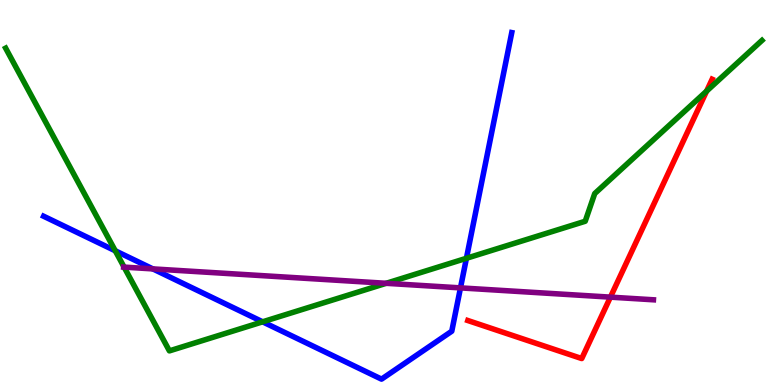[{'lines': ['blue', 'red'], 'intersections': []}, {'lines': ['green', 'red'], 'intersections': [{'x': 9.12, 'y': 7.63}]}, {'lines': ['purple', 'red'], 'intersections': [{'x': 7.88, 'y': 2.28}]}, {'lines': ['blue', 'green'], 'intersections': [{'x': 1.49, 'y': 3.49}, {'x': 3.39, 'y': 1.64}, {'x': 6.02, 'y': 3.29}]}, {'lines': ['blue', 'purple'], 'intersections': [{'x': 1.97, 'y': 3.02}, {'x': 5.94, 'y': 2.52}]}, {'lines': ['green', 'purple'], 'intersections': [{'x': 1.6, 'y': 3.06}, {'x': 4.98, 'y': 2.64}]}]